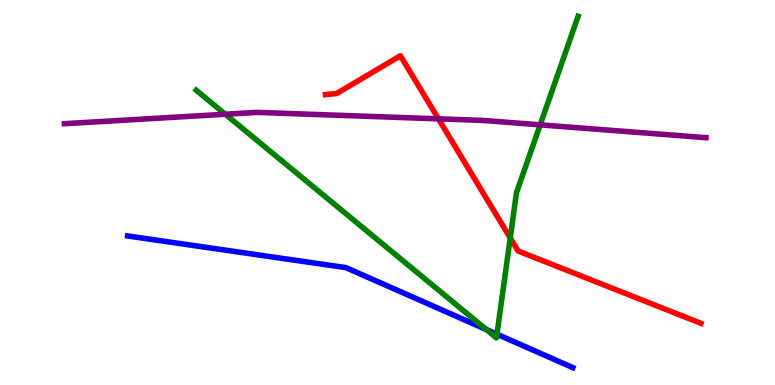[{'lines': ['blue', 'red'], 'intersections': []}, {'lines': ['green', 'red'], 'intersections': [{'x': 6.58, 'y': 3.82}]}, {'lines': ['purple', 'red'], 'intersections': [{'x': 5.66, 'y': 6.91}]}, {'lines': ['blue', 'green'], 'intersections': [{'x': 6.27, 'y': 1.44}, {'x': 6.41, 'y': 1.32}]}, {'lines': ['blue', 'purple'], 'intersections': []}, {'lines': ['green', 'purple'], 'intersections': [{'x': 2.91, 'y': 7.03}, {'x': 6.97, 'y': 6.76}]}]